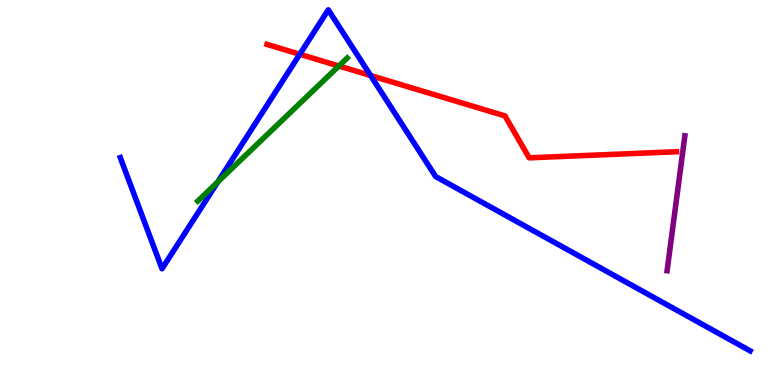[{'lines': ['blue', 'red'], 'intersections': [{'x': 3.87, 'y': 8.59}, {'x': 4.78, 'y': 8.04}]}, {'lines': ['green', 'red'], 'intersections': [{'x': 4.37, 'y': 8.29}]}, {'lines': ['purple', 'red'], 'intersections': []}, {'lines': ['blue', 'green'], 'intersections': [{'x': 2.81, 'y': 5.27}]}, {'lines': ['blue', 'purple'], 'intersections': []}, {'lines': ['green', 'purple'], 'intersections': []}]